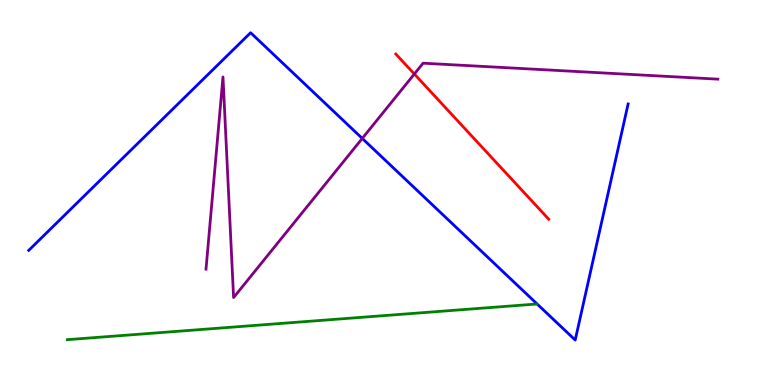[{'lines': ['blue', 'red'], 'intersections': []}, {'lines': ['green', 'red'], 'intersections': []}, {'lines': ['purple', 'red'], 'intersections': [{'x': 5.35, 'y': 8.08}]}, {'lines': ['blue', 'green'], 'intersections': []}, {'lines': ['blue', 'purple'], 'intersections': [{'x': 4.67, 'y': 6.4}]}, {'lines': ['green', 'purple'], 'intersections': []}]